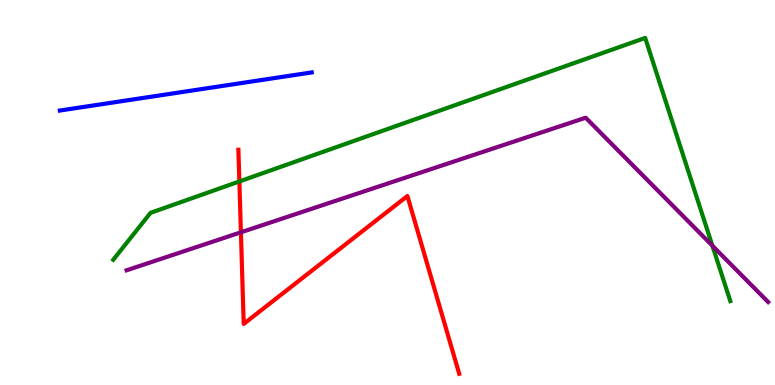[{'lines': ['blue', 'red'], 'intersections': []}, {'lines': ['green', 'red'], 'intersections': [{'x': 3.09, 'y': 5.29}]}, {'lines': ['purple', 'red'], 'intersections': [{'x': 3.11, 'y': 3.97}]}, {'lines': ['blue', 'green'], 'intersections': []}, {'lines': ['blue', 'purple'], 'intersections': []}, {'lines': ['green', 'purple'], 'intersections': [{'x': 9.19, 'y': 3.62}]}]